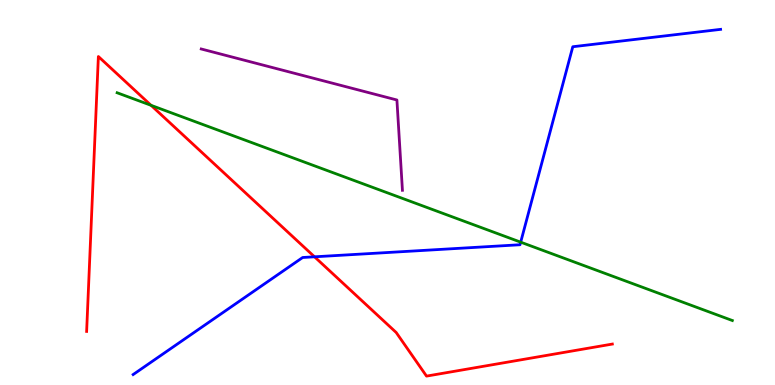[{'lines': ['blue', 'red'], 'intersections': [{'x': 4.06, 'y': 3.33}]}, {'lines': ['green', 'red'], 'intersections': [{'x': 1.95, 'y': 7.26}]}, {'lines': ['purple', 'red'], 'intersections': []}, {'lines': ['blue', 'green'], 'intersections': [{'x': 6.72, 'y': 3.71}]}, {'lines': ['blue', 'purple'], 'intersections': []}, {'lines': ['green', 'purple'], 'intersections': []}]